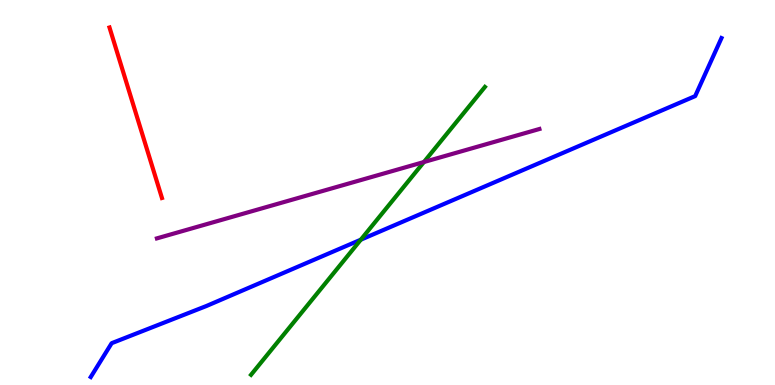[{'lines': ['blue', 'red'], 'intersections': []}, {'lines': ['green', 'red'], 'intersections': []}, {'lines': ['purple', 'red'], 'intersections': []}, {'lines': ['blue', 'green'], 'intersections': [{'x': 4.66, 'y': 3.77}]}, {'lines': ['blue', 'purple'], 'intersections': []}, {'lines': ['green', 'purple'], 'intersections': [{'x': 5.47, 'y': 5.79}]}]